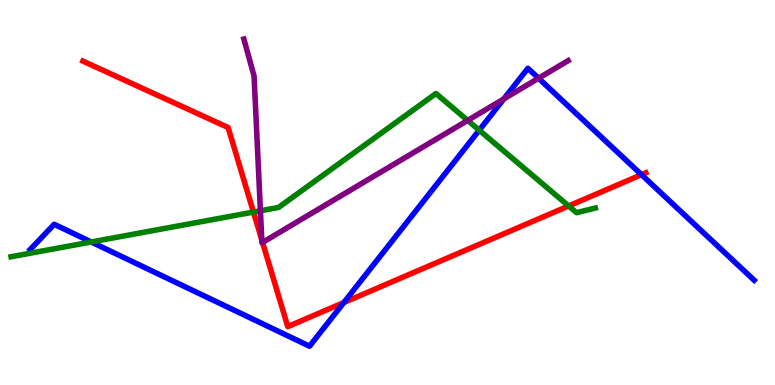[{'lines': ['blue', 'red'], 'intersections': [{'x': 4.44, 'y': 2.14}, {'x': 8.28, 'y': 5.46}]}, {'lines': ['green', 'red'], 'intersections': [{'x': 3.27, 'y': 4.49}, {'x': 7.34, 'y': 4.65}]}, {'lines': ['purple', 'red'], 'intersections': [{'x': 3.38, 'y': 3.77}, {'x': 3.39, 'y': 3.7}]}, {'lines': ['blue', 'green'], 'intersections': [{'x': 1.18, 'y': 3.72}, {'x': 6.18, 'y': 6.62}]}, {'lines': ['blue', 'purple'], 'intersections': [{'x': 6.5, 'y': 7.43}, {'x': 6.95, 'y': 7.97}]}, {'lines': ['green', 'purple'], 'intersections': [{'x': 3.36, 'y': 4.52}, {'x': 6.03, 'y': 6.87}]}]